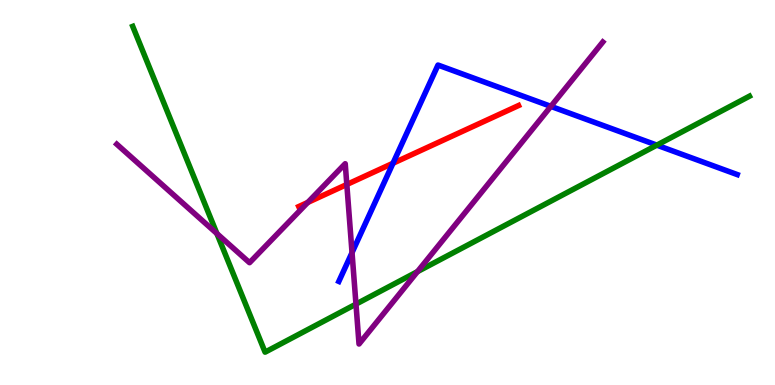[{'lines': ['blue', 'red'], 'intersections': [{'x': 5.07, 'y': 5.76}]}, {'lines': ['green', 'red'], 'intersections': []}, {'lines': ['purple', 'red'], 'intersections': [{'x': 3.97, 'y': 4.74}, {'x': 4.48, 'y': 5.21}]}, {'lines': ['blue', 'green'], 'intersections': [{'x': 8.48, 'y': 6.23}]}, {'lines': ['blue', 'purple'], 'intersections': [{'x': 4.54, 'y': 3.44}, {'x': 7.11, 'y': 7.24}]}, {'lines': ['green', 'purple'], 'intersections': [{'x': 2.8, 'y': 3.93}, {'x': 4.59, 'y': 2.1}, {'x': 5.39, 'y': 2.94}]}]